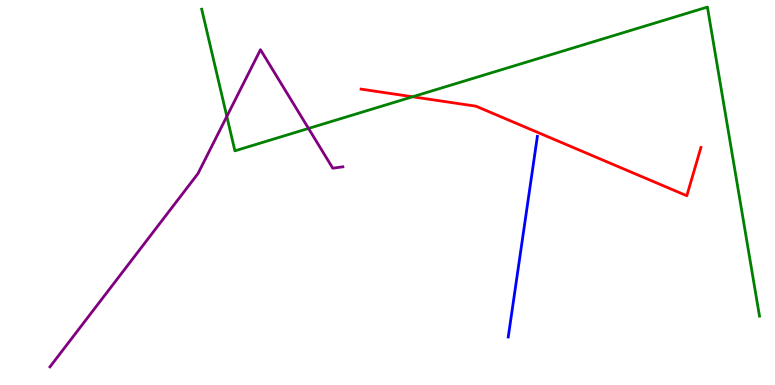[{'lines': ['blue', 'red'], 'intersections': []}, {'lines': ['green', 'red'], 'intersections': [{'x': 5.32, 'y': 7.49}]}, {'lines': ['purple', 'red'], 'intersections': []}, {'lines': ['blue', 'green'], 'intersections': []}, {'lines': ['blue', 'purple'], 'intersections': []}, {'lines': ['green', 'purple'], 'intersections': [{'x': 2.93, 'y': 6.98}, {'x': 3.98, 'y': 6.66}]}]